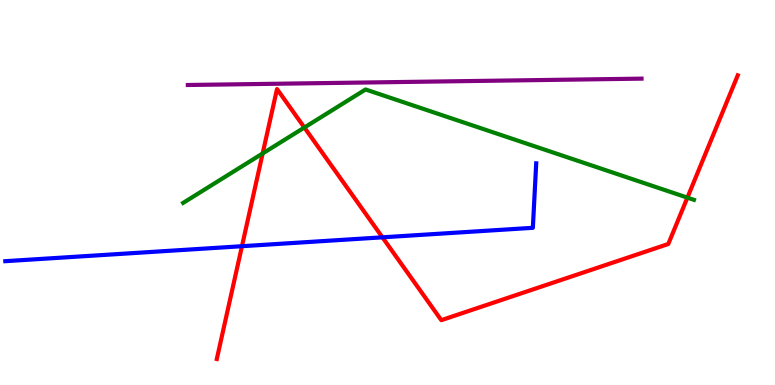[{'lines': ['blue', 'red'], 'intersections': [{'x': 3.12, 'y': 3.6}, {'x': 4.93, 'y': 3.84}]}, {'lines': ['green', 'red'], 'intersections': [{'x': 3.39, 'y': 6.01}, {'x': 3.93, 'y': 6.69}, {'x': 8.87, 'y': 4.87}]}, {'lines': ['purple', 'red'], 'intersections': []}, {'lines': ['blue', 'green'], 'intersections': []}, {'lines': ['blue', 'purple'], 'intersections': []}, {'lines': ['green', 'purple'], 'intersections': []}]